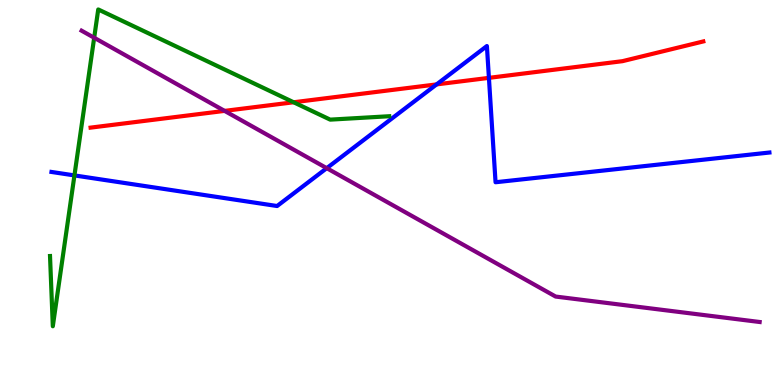[{'lines': ['blue', 'red'], 'intersections': [{'x': 5.63, 'y': 7.81}, {'x': 6.31, 'y': 7.98}]}, {'lines': ['green', 'red'], 'intersections': [{'x': 3.79, 'y': 7.34}]}, {'lines': ['purple', 'red'], 'intersections': [{'x': 2.9, 'y': 7.12}]}, {'lines': ['blue', 'green'], 'intersections': [{'x': 0.961, 'y': 5.44}]}, {'lines': ['blue', 'purple'], 'intersections': [{'x': 4.22, 'y': 5.63}]}, {'lines': ['green', 'purple'], 'intersections': [{'x': 1.22, 'y': 9.02}]}]